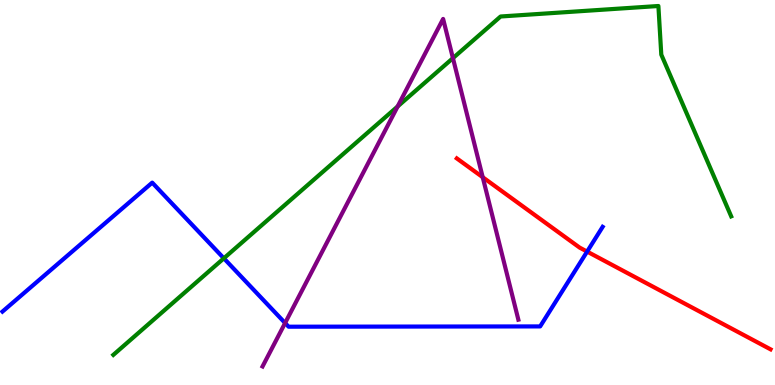[{'lines': ['blue', 'red'], 'intersections': [{'x': 7.58, 'y': 3.47}]}, {'lines': ['green', 'red'], 'intersections': []}, {'lines': ['purple', 'red'], 'intersections': [{'x': 6.23, 'y': 5.4}]}, {'lines': ['blue', 'green'], 'intersections': [{'x': 2.89, 'y': 3.29}]}, {'lines': ['blue', 'purple'], 'intersections': [{'x': 3.68, 'y': 1.61}]}, {'lines': ['green', 'purple'], 'intersections': [{'x': 5.13, 'y': 7.23}, {'x': 5.84, 'y': 8.49}]}]